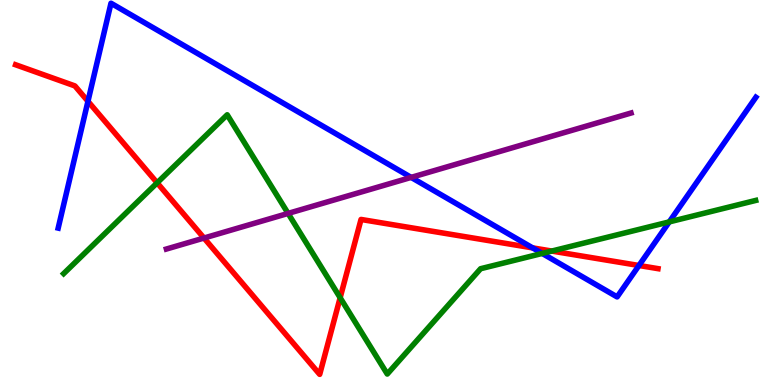[{'lines': ['blue', 'red'], 'intersections': [{'x': 1.13, 'y': 7.37}, {'x': 6.87, 'y': 3.56}, {'x': 8.24, 'y': 3.1}]}, {'lines': ['green', 'red'], 'intersections': [{'x': 2.03, 'y': 5.25}, {'x': 4.39, 'y': 2.27}, {'x': 7.12, 'y': 3.48}]}, {'lines': ['purple', 'red'], 'intersections': [{'x': 2.63, 'y': 3.82}]}, {'lines': ['blue', 'green'], 'intersections': [{'x': 7.0, 'y': 3.42}, {'x': 8.64, 'y': 4.24}]}, {'lines': ['blue', 'purple'], 'intersections': [{'x': 5.31, 'y': 5.39}]}, {'lines': ['green', 'purple'], 'intersections': [{'x': 3.72, 'y': 4.46}]}]